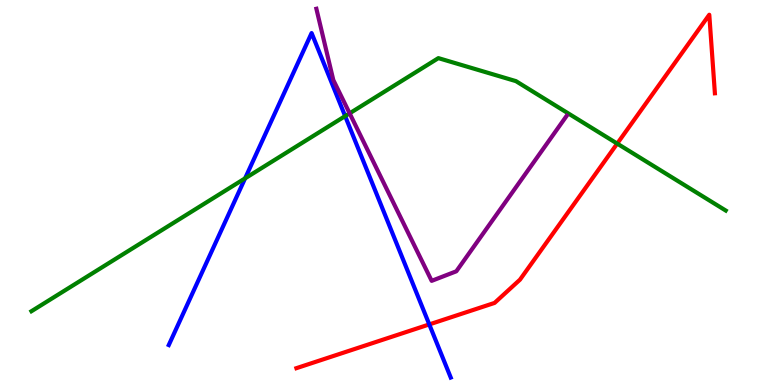[{'lines': ['blue', 'red'], 'intersections': [{'x': 5.54, 'y': 1.57}]}, {'lines': ['green', 'red'], 'intersections': [{'x': 7.96, 'y': 6.27}]}, {'lines': ['purple', 'red'], 'intersections': []}, {'lines': ['blue', 'green'], 'intersections': [{'x': 3.16, 'y': 5.37}, {'x': 4.45, 'y': 6.98}]}, {'lines': ['blue', 'purple'], 'intersections': []}, {'lines': ['green', 'purple'], 'intersections': [{'x': 4.51, 'y': 7.06}]}]